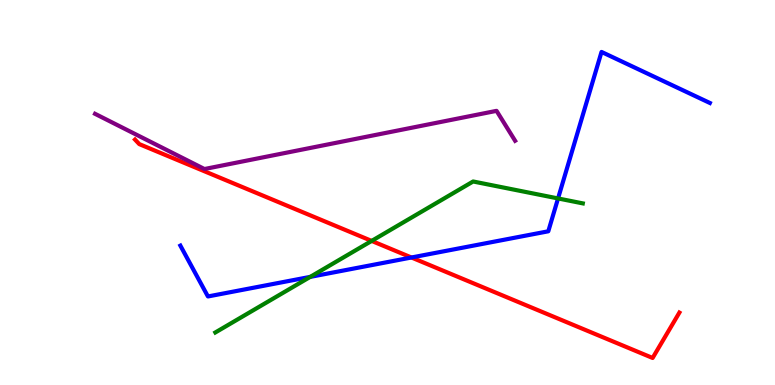[{'lines': ['blue', 'red'], 'intersections': [{'x': 5.31, 'y': 3.31}]}, {'lines': ['green', 'red'], 'intersections': [{'x': 4.8, 'y': 3.74}]}, {'lines': ['purple', 'red'], 'intersections': []}, {'lines': ['blue', 'green'], 'intersections': [{'x': 4.0, 'y': 2.81}, {'x': 7.2, 'y': 4.85}]}, {'lines': ['blue', 'purple'], 'intersections': []}, {'lines': ['green', 'purple'], 'intersections': []}]